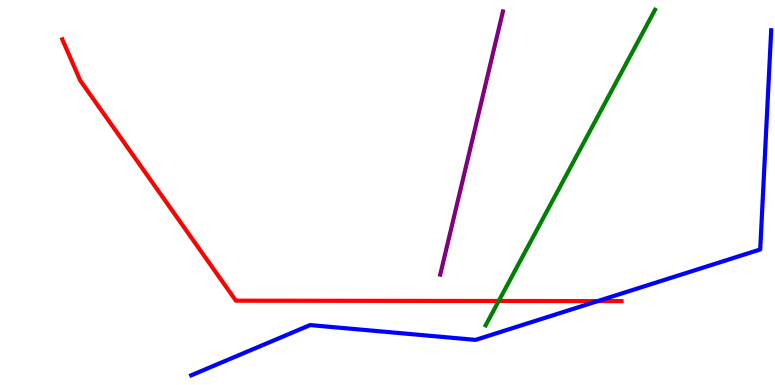[{'lines': ['blue', 'red'], 'intersections': [{'x': 7.71, 'y': 2.18}]}, {'lines': ['green', 'red'], 'intersections': [{'x': 6.44, 'y': 2.18}]}, {'lines': ['purple', 'red'], 'intersections': []}, {'lines': ['blue', 'green'], 'intersections': []}, {'lines': ['blue', 'purple'], 'intersections': []}, {'lines': ['green', 'purple'], 'intersections': []}]